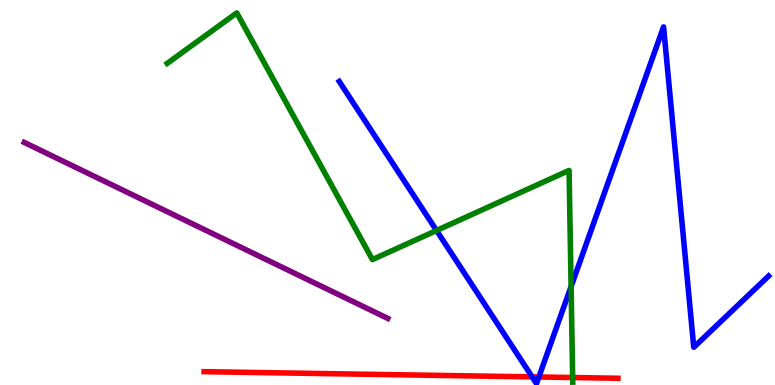[{'lines': ['blue', 'red'], 'intersections': [{'x': 6.87, 'y': 0.211}, {'x': 6.95, 'y': 0.208}]}, {'lines': ['green', 'red'], 'intersections': [{'x': 7.39, 'y': 0.194}]}, {'lines': ['purple', 'red'], 'intersections': []}, {'lines': ['blue', 'green'], 'intersections': [{'x': 5.63, 'y': 4.01}, {'x': 7.37, 'y': 2.56}]}, {'lines': ['blue', 'purple'], 'intersections': []}, {'lines': ['green', 'purple'], 'intersections': []}]